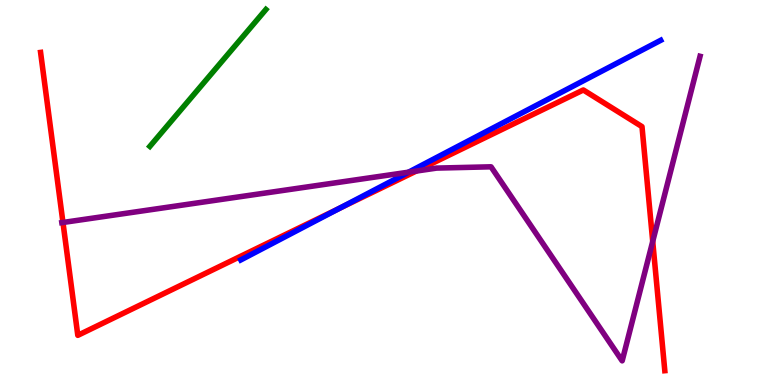[{'lines': ['blue', 'red'], 'intersections': [{'x': 4.38, 'y': 4.59}]}, {'lines': ['green', 'red'], 'intersections': []}, {'lines': ['purple', 'red'], 'intersections': [{'x': 0.812, 'y': 4.22}, {'x': 5.37, 'y': 5.56}, {'x': 8.42, 'y': 3.73}]}, {'lines': ['blue', 'green'], 'intersections': []}, {'lines': ['blue', 'purple'], 'intersections': [{'x': 5.27, 'y': 5.53}]}, {'lines': ['green', 'purple'], 'intersections': []}]